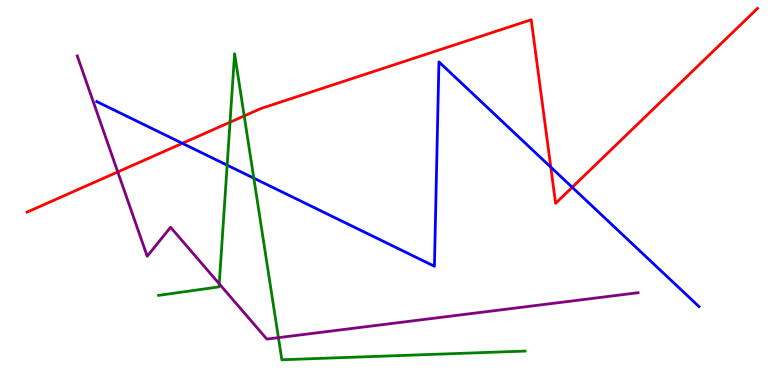[{'lines': ['blue', 'red'], 'intersections': [{'x': 2.35, 'y': 6.28}, {'x': 7.11, 'y': 5.66}, {'x': 7.38, 'y': 5.13}]}, {'lines': ['green', 'red'], 'intersections': [{'x': 2.97, 'y': 6.83}, {'x': 3.15, 'y': 6.99}]}, {'lines': ['purple', 'red'], 'intersections': [{'x': 1.52, 'y': 5.53}]}, {'lines': ['blue', 'green'], 'intersections': [{'x': 2.93, 'y': 5.71}, {'x': 3.27, 'y': 5.37}]}, {'lines': ['blue', 'purple'], 'intersections': []}, {'lines': ['green', 'purple'], 'intersections': [{'x': 2.83, 'y': 2.63}, {'x': 3.59, 'y': 1.23}]}]